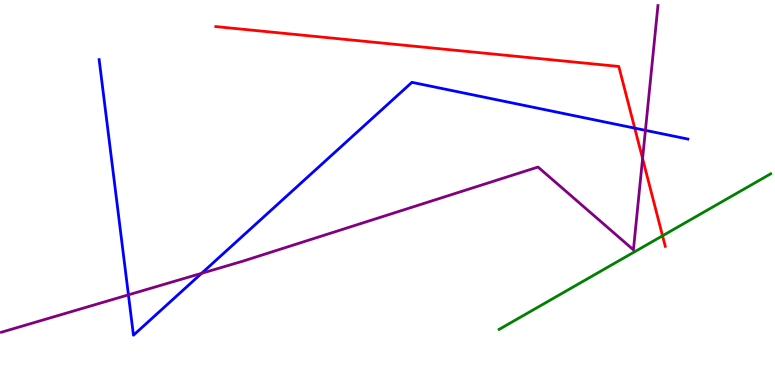[{'lines': ['blue', 'red'], 'intersections': [{'x': 8.19, 'y': 6.67}]}, {'lines': ['green', 'red'], 'intersections': [{'x': 8.55, 'y': 3.88}]}, {'lines': ['purple', 'red'], 'intersections': [{'x': 8.29, 'y': 5.88}]}, {'lines': ['blue', 'green'], 'intersections': []}, {'lines': ['blue', 'purple'], 'intersections': [{'x': 1.66, 'y': 2.34}, {'x': 2.6, 'y': 2.9}, {'x': 8.33, 'y': 6.61}]}, {'lines': ['green', 'purple'], 'intersections': []}]